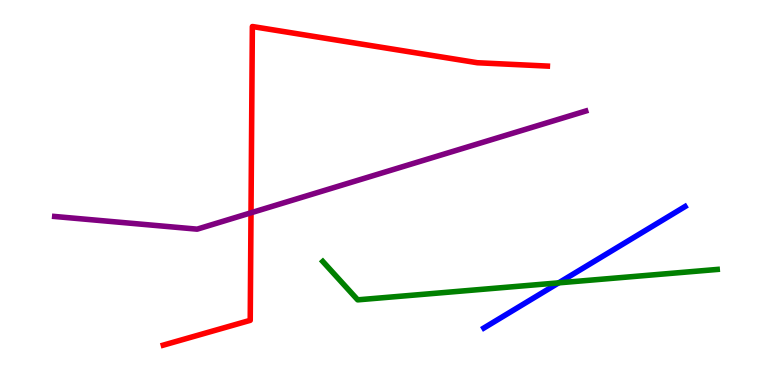[{'lines': ['blue', 'red'], 'intersections': []}, {'lines': ['green', 'red'], 'intersections': []}, {'lines': ['purple', 'red'], 'intersections': [{'x': 3.24, 'y': 4.47}]}, {'lines': ['blue', 'green'], 'intersections': [{'x': 7.21, 'y': 2.65}]}, {'lines': ['blue', 'purple'], 'intersections': []}, {'lines': ['green', 'purple'], 'intersections': []}]